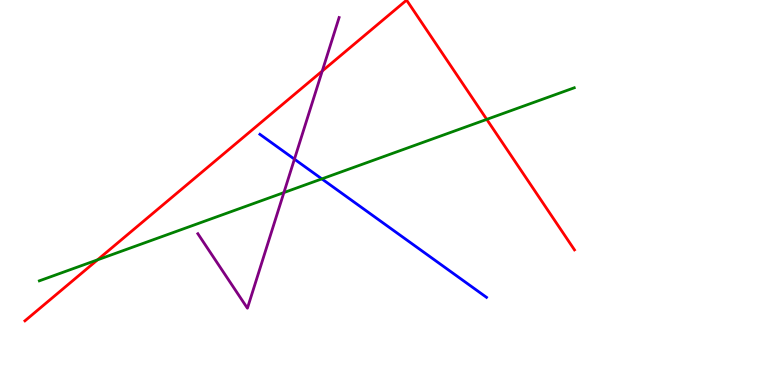[{'lines': ['blue', 'red'], 'intersections': []}, {'lines': ['green', 'red'], 'intersections': [{'x': 1.26, 'y': 3.25}, {'x': 6.28, 'y': 6.9}]}, {'lines': ['purple', 'red'], 'intersections': [{'x': 4.16, 'y': 8.16}]}, {'lines': ['blue', 'green'], 'intersections': [{'x': 4.15, 'y': 5.35}]}, {'lines': ['blue', 'purple'], 'intersections': [{'x': 3.8, 'y': 5.87}]}, {'lines': ['green', 'purple'], 'intersections': [{'x': 3.66, 'y': 5.0}]}]